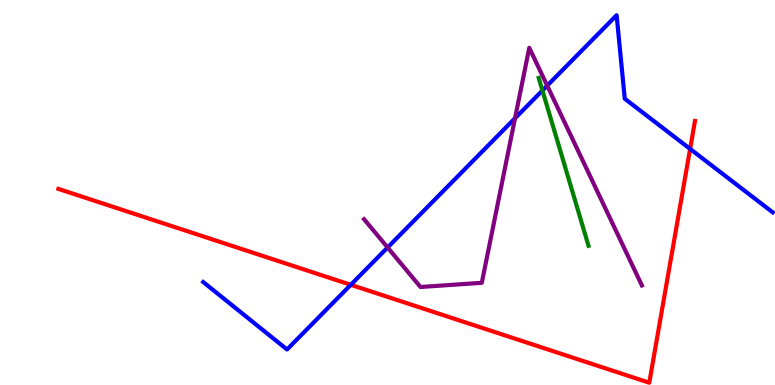[{'lines': ['blue', 'red'], 'intersections': [{'x': 4.53, 'y': 2.6}, {'x': 8.9, 'y': 6.13}]}, {'lines': ['green', 'red'], 'intersections': []}, {'lines': ['purple', 'red'], 'intersections': []}, {'lines': ['blue', 'green'], 'intersections': [{'x': 7.0, 'y': 7.65}]}, {'lines': ['blue', 'purple'], 'intersections': [{'x': 5.0, 'y': 3.57}, {'x': 6.65, 'y': 6.93}, {'x': 7.06, 'y': 7.78}]}, {'lines': ['green', 'purple'], 'intersections': []}]